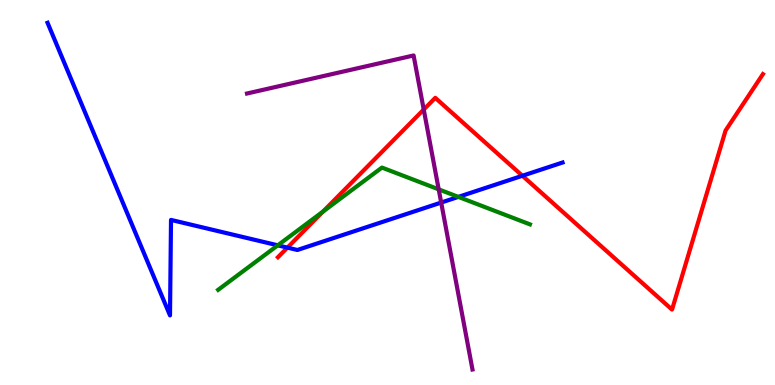[{'lines': ['blue', 'red'], 'intersections': [{'x': 3.71, 'y': 3.57}, {'x': 6.74, 'y': 5.43}]}, {'lines': ['green', 'red'], 'intersections': [{'x': 4.17, 'y': 4.51}]}, {'lines': ['purple', 'red'], 'intersections': [{'x': 5.47, 'y': 7.15}]}, {'lines': ['blue', 'green'], 'intersections': [{'x': 3.58, 'y': 3.63}, {'x': 5.91, 'y': 4.89}]}, {'lines': ['blue', 'purple'], 'intersections': [{'x': 5.69, 'y': 4.74}]}, {'lines': ['green', 'purple'], 'intersections': [{'x': 5.66, 'y': 5.08}]}]